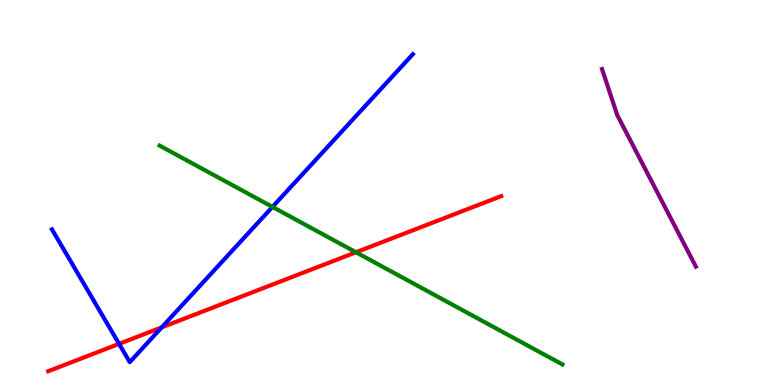[{'lines': ['blue', 'red'], 'intersections': [{'x': 1.54, 'y': 1.07}, {'x': 2.09, 'y': 1.5}]}, {'lines': ['green', 'red'], 'intersections': [{'x': 4.59, 'y': 3.45}]}, {'lines': ['purple', 'red'], 'intersections': []}, {'lines': ['blue', 'green'], 'intersections': [{'x': 3.52, 'y': 4.63}]}, {'lines': ['blue', 'purple'], 'intersections': []}, {'lines': ['green', 'purple'], 'intersections': []}]